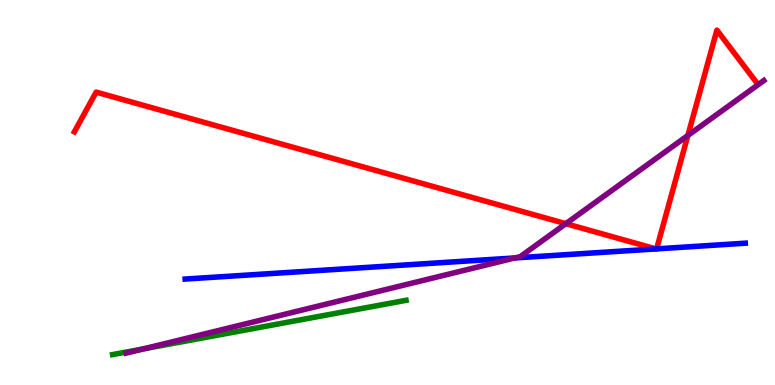[{'lines': ['blue', 'red'], 'intersections': [{'x': 8.46, 'y': 3.53}, {'x': 8.47, 'y': 3.54}]}, {'lines': ['green', 'red'], 'intersections': []}, {'lines': ['purple', 'red'], 'intersections': [{'x': 7.3, 'y': 4.19}, {'x': 8.88, 'y': 6.48}]}, {'lines': ['blue', 'green'], 'intersections': []}, {'lines': ['blue', 'purple'], 'intersections': [{'x': 6.64, 'y': 3.3}]}, {'lines': ['green', 'purple'], 'intersections': [{'x': 1.85, 'y': 0.938}]}]